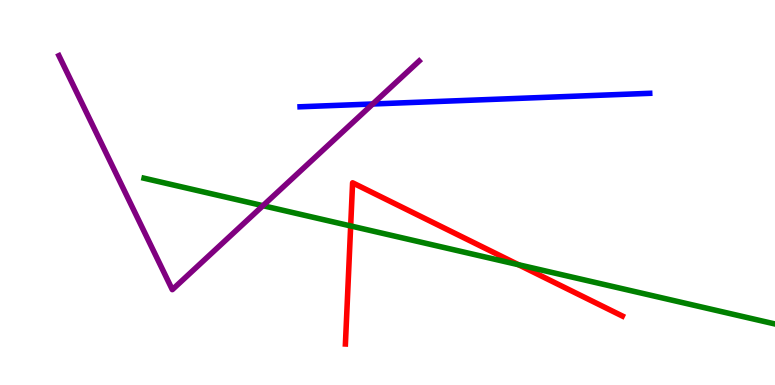[{'lines': ['blue', 'red'], 'intersections': []}, {'lines': ['green', 'red'], 'intersections': [{'x': 4.52, 'y': 4.13}, {'x': 6.69, 'y': 3.12}]}, {'lines': ['purple', 'red'], 'intersections': []}, {'lines': ['blue', 'green'], 'intersections': []}, {'lines': ['blue', 'purple'], 'intersections': [{'x': 4.81, 'y': 7.3}]}, {'lines': ['green', 'purple'], 'intersections': [{'x': 3.39, 'y': 4.66}]}]